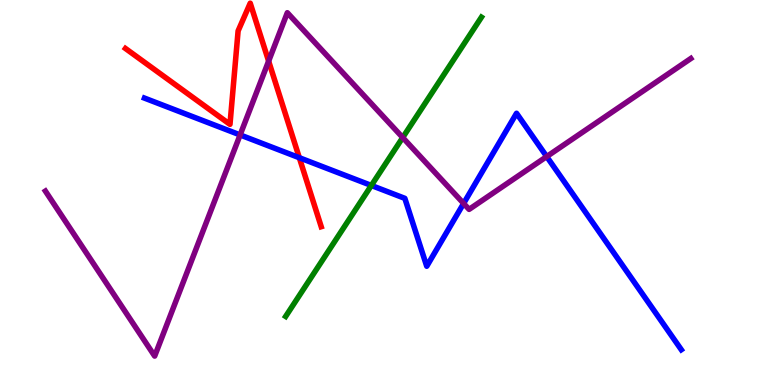[{'lines': ['blue', 'red'], 'intersections': [{'x': 3.86, 'y': 5.9}]}, {'lines': ['green', 'red'], 'intersections': []}, {'lines': ['purple', 'red'], 'intersections': [{'x': 3.47, 'y': 8.41}]}, {'lines': ['blue', 'green'], 'intersections': [{'x': 4.79, 'y': 5.18}]}, {'lines': ['blue', 'purple'], 'intersections': [{'x': 3.1, 'y': 6.5}, {'x': 5.98, 'y': 4.72}, {'x': 7.05, 'y': 5.93}]}, {'lines': ['green', 'purple'], 'intersections': [{'x': 5.2, 'y': 6.43}]}]